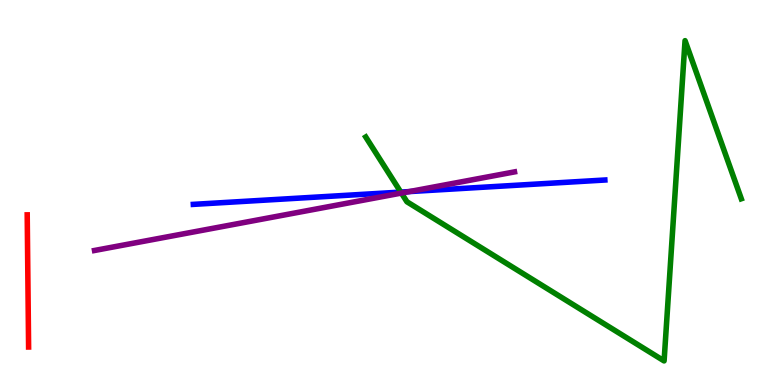[{'lines': ['blue', 'red'], 'intersections': []}, {'lines': ['green', 'red'], 'intersections': []}, {'lines': ['purple', 'red'], 'intersections': []}, {'lines': ['blue', 'green'], 'intersections': [{'x': 5.17, 'y': 5.01}]}, {'lines': ['blue', 'purple'], 'intersections': [{'x': 5.28, 'y': 5.02}]}, {'lines': ['green', 'purple'], 'intersections': [{'x': 5.18, 'y': 4.99}]}]